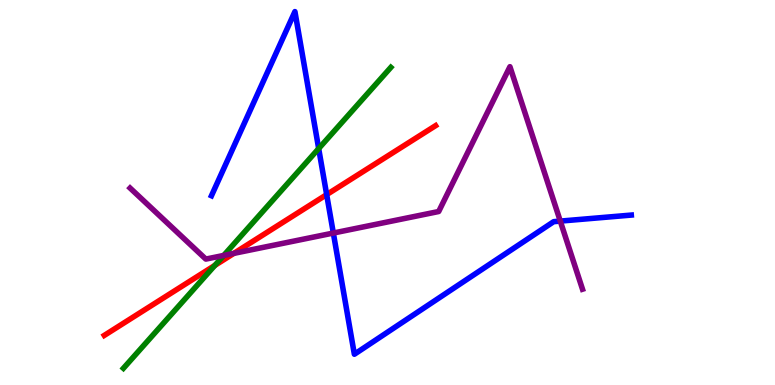[{'lines': ['blue', 'red'], 'intersections': [{'x': 4.22, 'y': 4.95}]}, {'lines': ['green', 'red'], 'intersections': [{'x': 2.77, 'y': 3.11}]}, {'lines': ['purple', 'red'], 'intersections': [{'x': 3.02, 'y': 3.42}]}, {'lines': ['blue', 'green'], 'intersections': [{'x': 4.11, 'y': 6.14}]}, {'lines': ['blue', 'purple'], 'intersections': [{'x': 4.3, 'y': 3.95}, {'x': 7.23, 'y': 4.26}]}, {'lines': ['green', 'purple'], 'intersections': [{'x': 2.89, 'y': 3.37}]}]